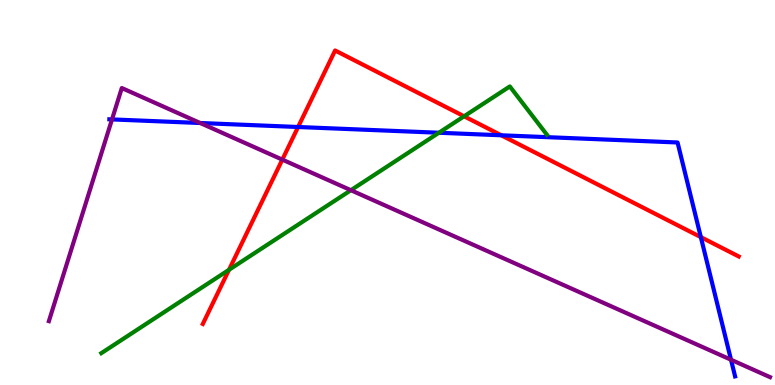[{'lines': ['blue', 'red'], 'intersections': [{'x': 3.85, 'y': 6.7}, {'x': 6.47, 'y': 6.49}, {'x': 9.04, 'y': 3.84}]}, {'lines': ['green', 'red'], 'intersections': [{'x': 2.95, 'y': 2.99}, {'x': 5.99, 'y': 6.98}]}, {'lines': ['purple', 'red'], 'intersections': [{'x': 3.64, 'y': 5.85}]}, {'lines': ['blue', 'green'], 'intersections': [{'x': 5.66, 'y': 6.55}]}, {'lines': ['blue', 'purple'], 'intersections': [{'x': 1.45, 'y': 6.9}, {'x': 2.58, 'y': 6.8}, {'x': 9.43, 'y': 0.656}]}, {'lines': ['green', 'purple'], 'intersections': [{'x': 4.53, 'y': 5.06}]}]